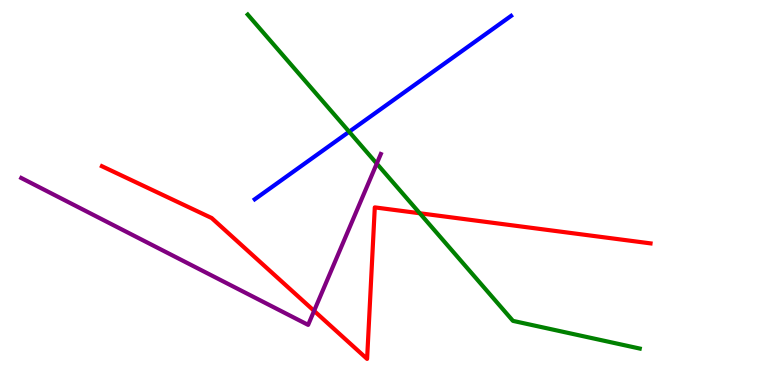[{'lines': ['blue', 'red'], 'intersections': []}, {'lines': ['green', 'red'], 'intersections': [{'x': 5.42, 'y': 4.46}]}, {'lines': ['purple', 'red'], 'intersections': [{'x': 4.05, 'y': 1.93}]}, {'lines': ['blue', 'green'], 'intersections': [{'x': 4.51, 'y': 6.58}]}, {'lines': ['blue', 'purple'], 'intersections': []}, {'lines': ['green', 'purple'], 'intersections': [{'x': 4.86, 'y': 5.75}]}]